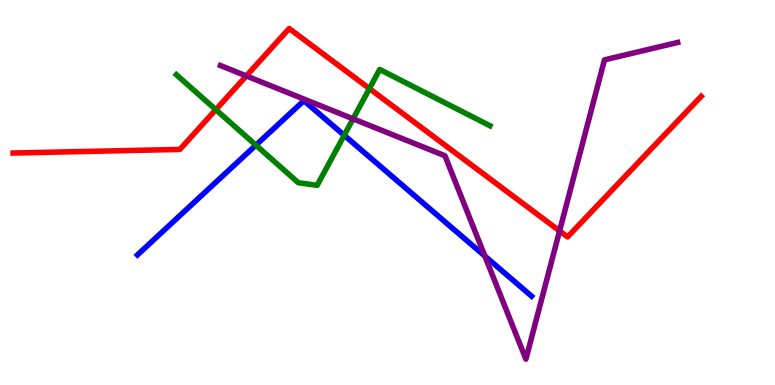[{'lines': ['blue', 'red'], 'intersections': []}, {'lines': ['green', 'red'], 'intersections': [{'x': 2.78, 'y': 7.15}, {'x': 4.77, 'y': 7.7}]}, {'lines': ['purple', 'red'], 'intersections': [{'x': 3.18, 'y': 8.03}, {'x': 7.22, 'y': 4.0}]}, {'lines': ['blue', 'green'], 'intersections': [{'x': 3.3, 'y': 6.23}, {'x': 4.44, 'y': 6.49}]}, {'lines': ['blue', 'purple'], 'intersections': [{'x': 6.26, 'y': 3.35}]}, {'lines': ['green', 'purple'], 'intersections': [{'x': 4.56, 'y': 6.91}]}]